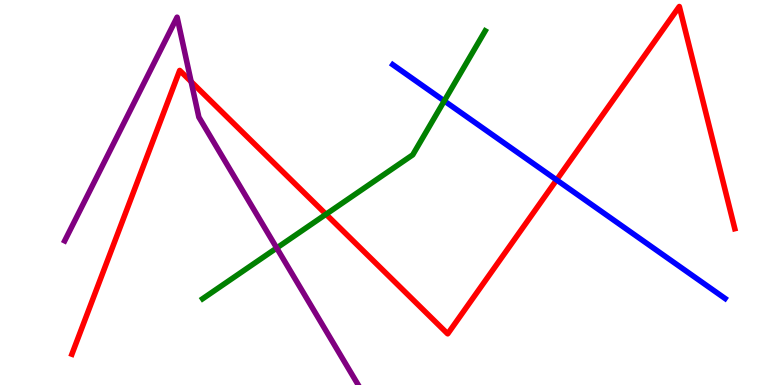[{'lines': ['blue', 'red'], 'intersections': [{'x': 7.18, 'y': 5.33}]}, {'lines': ['green', 'red'], 'intersections': [{'x': 4.21, 'y': 4.44}]}, {'lines': ['purple', 'red'], 'intersections': [{'x': 2.47, 'y': 7.88}]}, {'lines': ['blue', 'green'], 'intersections': [{'x': 5.73, 'y': 7.38}]}, {'lines': ['blue', 'purple'], 'intersections': []}, {'lines': ['green', 'purple'], 'intersections': [{'x': 3.57, 'y': 3.56}]}]